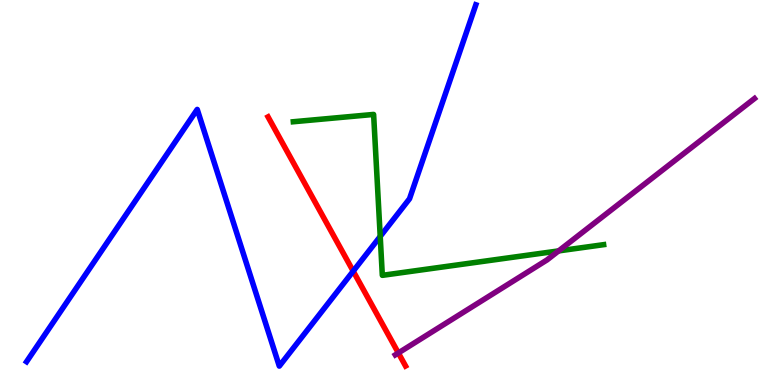[{'lines': ['blue', 'red'], 'intersections': [{'x': 4.56, 'y': 2.96}]}, {'lines': ['green', 'red'], 'intersections': []}, {'lines': ['purple', 'red'], 'intersections': [{'x': 5.14, 'y': 0.832}]}, {'lines': ['blue', 'green'], 'intersections': [{'x': 4.91, 'y': 3.86}]}, {'lines': ['blue', 'purple'], 'intersections': []}, {'lines': ['green', 'purple'], 'intersections': [{'x': 7.21, 'y': 3.48}]}]